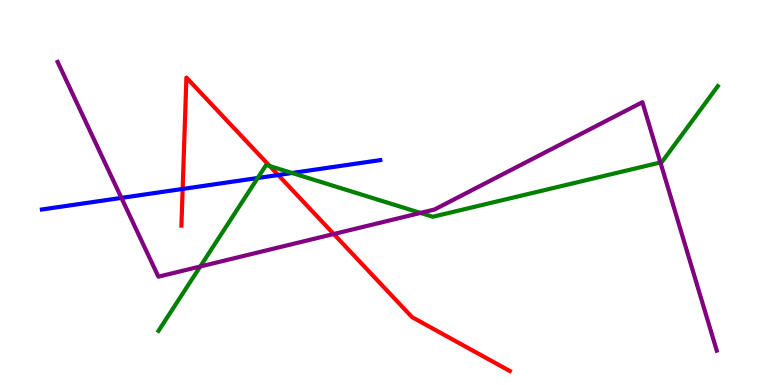[{'lines': ['blue', 'red'], 'intersections': [{'x': 2.36, 'y': 5.09}, {'x': 3.59, 'y': 5.45}]}, {'lines': ['green', 'red'], 'intersections': [{'x': 3.48, 'y': 5.69}]}, {'lines': ['purple', 'red'], 'intersections': [{'x': 4.31, 'y': 3.92}]}, {'lines': ['blue', 'green'], 'intersections': [{'x': 3.33, 'y': 5.38}, {'x': 3.77, 'y': 5.51}]}, {'lines': ['blue', 'purple'], 'intersections': [{'x': 1.57, 'y': 4.86}]}, {'lines': ['green', 'purple'], 'intersections': [{'x': 2.58, 'y': 3.08}, {'x': 5.43, 'y': 4.47}, {'x': 8.52, 'y': 5.78}]}]